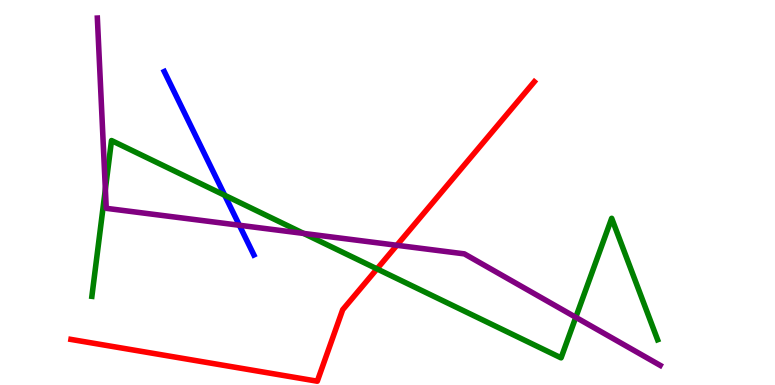[{'lines': ['blue', 'red'], 'intersections': []}, {'lines': ['green', 'red'], 'intersections': [{'x': 4.86, 'y': 3.02}]}, {'lines': ['purple', 'red'], 'intersections': [{'x': 5.12, 'y': 3.63}]}, {'lines': ['blue', 'green'], 'intersections': [{'x': 2.9, 'y': 4.93}]}, {'lines': ['blue', 'purple'], 'intersections': [{'x': 3.09, 'y': 4.15}]}, {'lines': ['green', 'purple'], 'intersections': [{'x': 1.36, 'y': 5.08}, {'x': 3.92, 'y': 3.94}, {'x': 7.43, 'y': 1.76}]}]